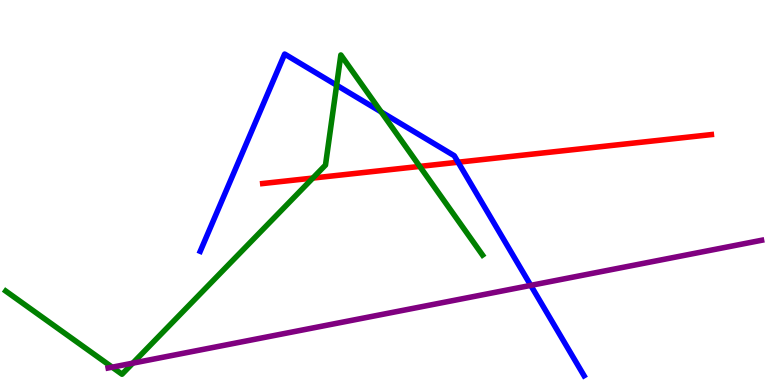[{'lines': ['blue', 'red'], 'intersections': [{'x': 5.91, 'y': 5.79}]}, {'lines': ['green', 'red'], 'intersections': [{'x': 4.04, 'y': 5.37}, {'x': 5.42, 'y': 5.68}]}, {'lines': ['purple', 'red'], 'intersections': []}, {'lines': ['blue', 'green'], 'intersections': [{'x': 4.34, 'y': 7.79}, {'x': 4.92, 'y': 7.09}]}, {'lines': ['blue', 'purple'], 'intersections': [{'x': 6.85, 'y': 2.59}]}, {'lines': ['green', 'purple'], 'intersections': [{'x': 1.45, 'y': 0.463}, {'x': 1.71, 'y': 0.567}]}]